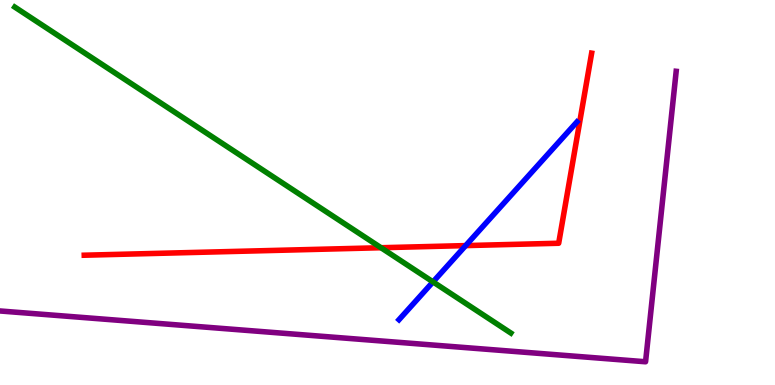[{'lines': ['blue', 'red'], 'intersections': [{'x': 6.01, 'y': 3.62}]}, {'lines': ['green', 'red'], 'intersections': [{'x': 4.92, 'y': 3.57}]}, {'lines': ['purple', 'red'], 'intersections': []}, {'lines': ['blue', 'green'], 'intersections': [{'x': 5.59, 'y': 2.68}]}, {'lines': ['blue', 'purple'], 'intersections': []}, {'lines': ['green', 'purple'], 'intersections': []}]